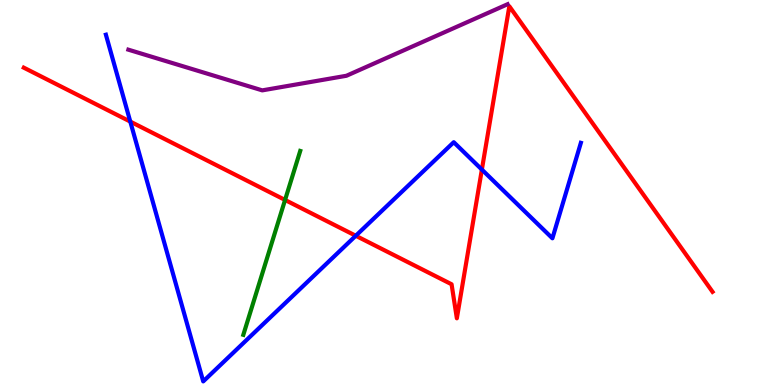[{'lines': ['blue', 'red'], 'intersections': [{'x': 1.68, 'y': 6.84}, {'x': 4.59, 'y': 3.88}, {'x': 6.22, 'y': 5.6}]}, {'lines': ['green', 'red'], 'intersections': [{'x': 3.68, 'y': 4.81}]}, {'lines': ['purple', 'red'], 'intersections': []}, {'lines': ['blue', 'green'], 'intersections': []}, {'lines': ['blue', 'purple'], 'intersections': []}, {'lines': ['green', 'purple'], 'intersections': []}]